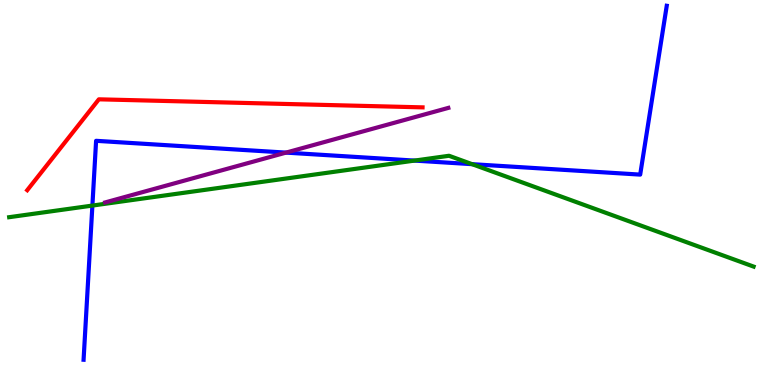[{'lines': ['blue', 'red'], 'intersections': []}, {'lines': ['green', 'red'], 'intersections': []}, {'lines': ['purple', 'red'], 'intersections': []}, {'lines': ['blue', 'green'], 'intersections': [{'x': 1.19, 'y': 4.66}, {'x': 5.35, 'y': 5.83}, {'x': 6.09, 'y': 5.74}]}, {'lines': ['blue', 'purple'], 'intersections': [{'x': 3.69, 'y': 6.04}]}, {'lines': ['green', 'purple'], 'intersections': []}]